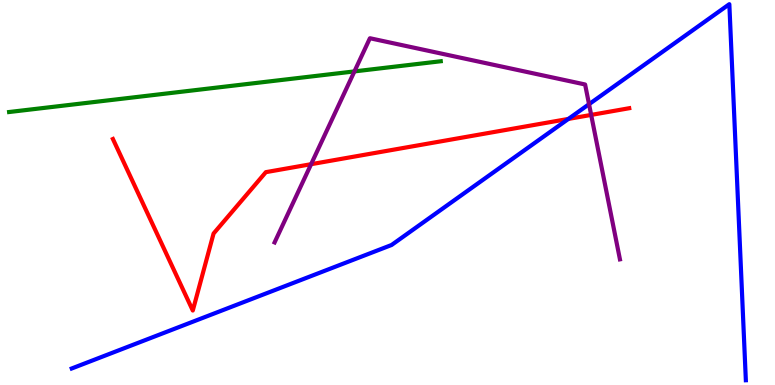[{'lines': ['blue', 'red'], 'intersections': [{'x': 7.33, 'y': 6.91}]}, {'lines': ['green', 'red'], 'intersections': []}, {'lines': ['purple', 'red'], 'intersections': [{'x': 4.01, 'y': 5.74}, {'x': 7.63, 'y': 7.02}]}, {'lines': ['blue', 'green'], 'intersections': []}, {'lines': ['blue', 'purple'], 'intersections': [{'x': 7.6, 'y': 7.29}]}, {'lines': ['green', 'purple'], 'intersections': [{'x': 4.57, 'y': 8.15}]}]